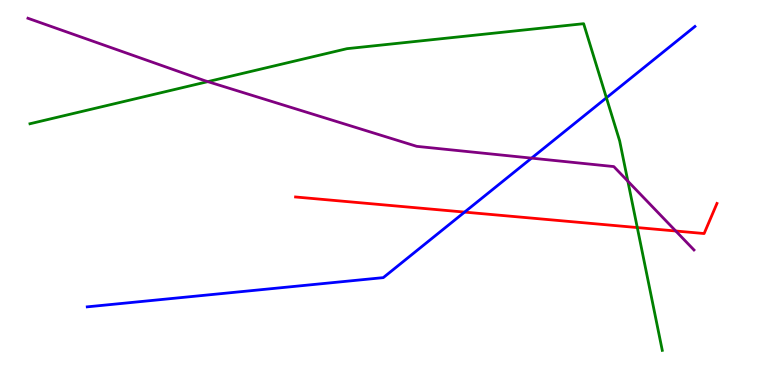[{'lines': ['blue', 'red'], 'intersections': [{'x': 5.99, 'y': 4.49}]}, {'lines': ['green', 'red'], 'intersections': [{'x': 8.22, 'y': 4.09}]}, {'lines': ['purple', 'red'], 'intersections': [{'x': 8.72, 'y': 4.0}]}, {'lines': ['blue', 'green'], 'intersections': [{'x': 7.82, 'y': 7.46}]}, {'lines': ['blue', 'purple'], 'intersections': [{'x': 6.86, 'y': 5.89}]}, {'lines': ['green', 'purple'], 'intersections': [{'x': 2.68, 'y': 7.88}, {'x': 8.1, 'y': 5.29}]}]